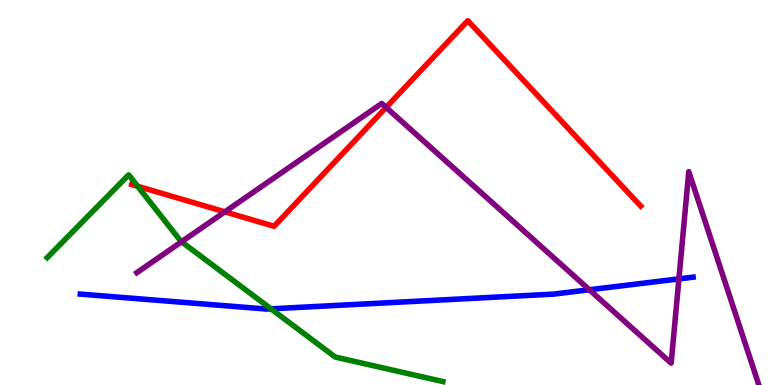[{'lines': ['blue', 'red'], 'intersections': []}, {'lines': ['green', 'red'], 'intersections': [{'x': 1.78, 'y': 5.16}]}, {'lines': ['purple', 'red'], 'intersections': [{'x': 2.9, 'y': 4.5}, {'x': 4.98, 'y': 7.21}]}, {'lines': ['blue', 'green'], 'intersections': [{'x': 3.5, 'y': 1.98}]}, {'lines': ['blue', 'purple'], 'intersections': [{'x': 7.6, 'y': 2.47}, {'x': 8.76, 'y': 2.76}]}, {'lines': ['green', 'purple'], 'intersections': [{'x': 2.34, 'y': 3.72}]}]